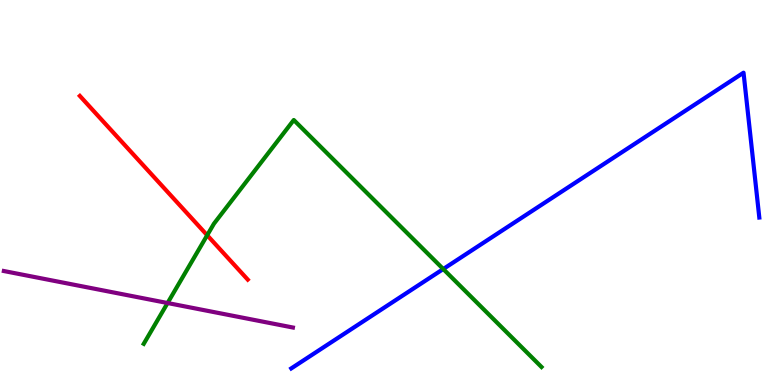[{'lines': ['blue', 'red'], 'intersections': []}, {'lines': ['green', 'red'], 'intersections': [{'x': 2.67, 'y': 3.89}]}, {'lines': ['purple', 'red'], 'intersections': []}, {'lines': ['blue', 'green'], 'intersections': [{'x': 5.72, 'y': 3.01}]}, {'lines': ['blue', 'purple'], 'intersections': []}, {'lines': ['green', 'purple'], 'intersections': [{'x': 2.16, 'y': 2.13}]}]